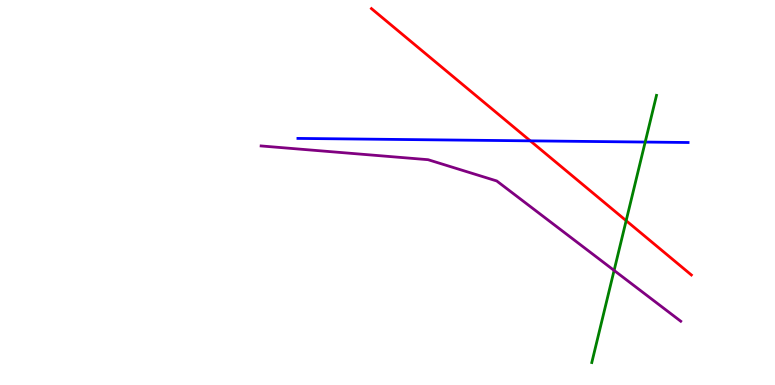[{'lines': ['blue', 'red'], 'intersections': [{'x': 6.84, 'y': 6.34}]}, {'lines': ['green', 'red'], 'intersections': [{'x': 8.08, 'y': 4.27}]}, {'lines': ['purple', 'red'], 'intersections': []}, {'lines': ['blue', 'green'], 'intersections': [{'x': 8.33, 'y': 6.31}]}, {'lines': ['blue', 'purple'], 'intersections': []}, {'lines': ['green', 'purple'], 'intersections': [{'x': 7.92, 'y': 2.98}]}]